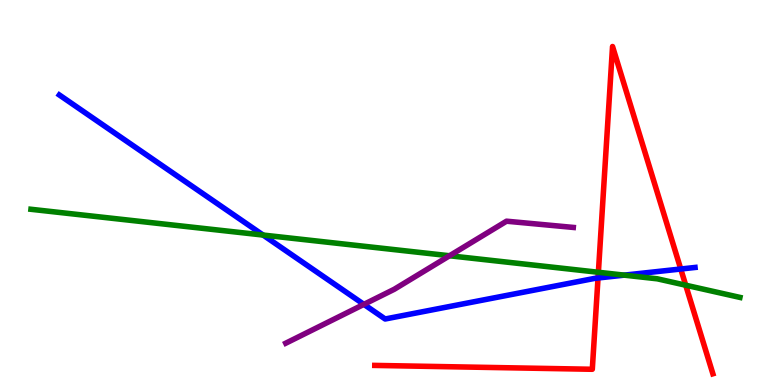[{'lines': ['blue', 'red'], 'intersections': [{'x': 7.72, 'y': 2.78}, {'x': 8.78, 'y': 3.01}]}, {'lines': ['green', 'red'], 'intersections': [{'x': 7.72, 'y': 2.93}, {'x': 8.85, 'y': 2.59}]}, {'lines': ['purple', 'red'], 'intersections': []}, {'lines': ['blue', 'green'], 'intersections': [{'x': 3.39, 'y': 3.89}, {'x': 8.05, 'y': 2.85}]}, {'lines': ['blue', 'purple'], 'intersections': [{'x': 4.7, 'y': 2.09}]}, {'lines': ['green', 'purple'], 'intersections': [{'x': 5.8, 'y': 3.36}]}]